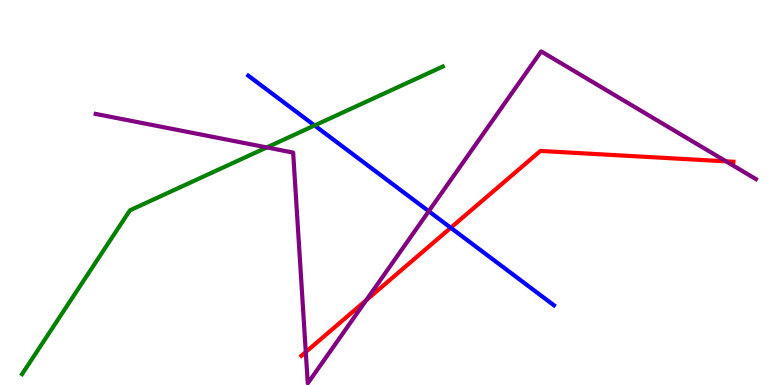[{'lines': ['blue', 'red'], 'intersections': [{'x': 5.82, 'y': 4.08}]}, {'lines': ['green', 'red'], 'intersections': []}, {'lines': ['purple', 'red'], 'intersections': [{'x': 3.95, 'y': 0.857}, {'x': 4.73, 'y': 2.2}, {'x': 9.37, 'y': 5.81}]}, {'lines': ['blue', 'green'], 'intersections': [{'x': 4.06, 'y': 6.74}]}, {'lines': ['blue', 'purple'], 'intersections': [{'x': 5.53, 'y': 4.51}]}, {'lines': ['green', 'purple'], 'intersections': [{'x': 3.44, 'y': 6.17}]}]